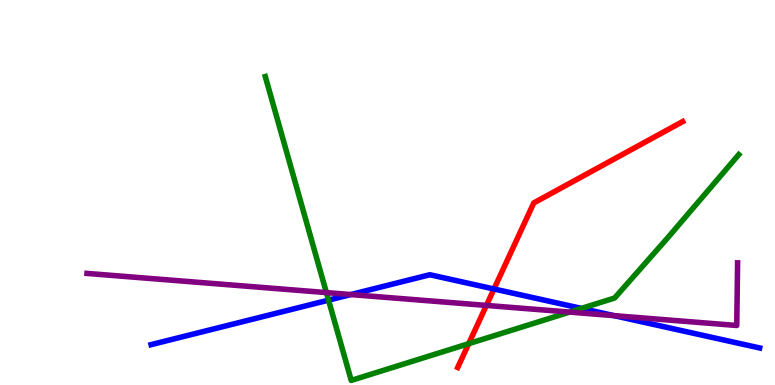[{'lines': ['blue', 'red'], 'intersections': [{'x': 6.37, 'y': 2.49}]}, {'lines': ['green', 'red'], 'intersections': [{'x': 6.05, 'y': 1.07}]}, {'lines': ['purple', 'red'], 'intersections': [{'x': 6.28, 'y': 2.07}]}, {'lines': ['blue', 'green'], 'intersections': [{'x': 4.24, 'y': 2.2}, {'x': 7.5, 'y': 1.99}]}, {'lines': ['blue', 'purple'], 'intersections': [{'x': 4.53, 'y': 2.35}, {'x': 7.92, 'y': 1.8}]}, {'lines': ['green', 'purple'], 'intersections': [{'x': 4.21, 'y': 2.4}, {'x': 7.35, 'y': 1.89}]}]